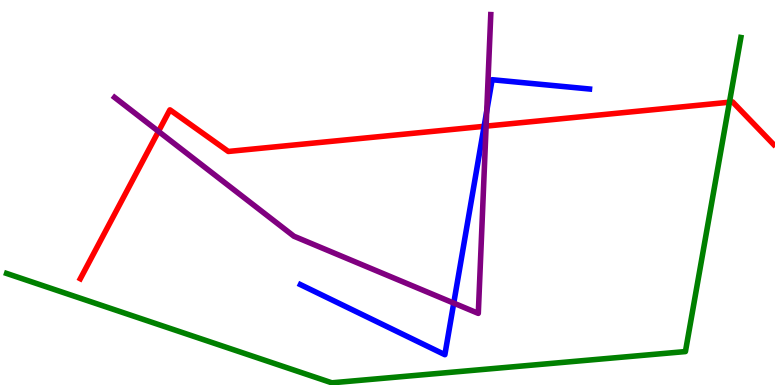[{'lines': ['blue', 'red'], 'intersections': [{'x': 6.25, 'y': 6.72}]}, {'lines': ['green', 'red'], 'intersections': [{'x': 9.41, 'y': 7.35}]}, {'lines': ['purple', 'red'], 'intersections': [{'x': 2.04, 'y': 6.59}, {'x': 6.27, 'y': 6.72}]}, {'lines': ['blue', 'green'], 'intersections': []}, {'lines': ['blue', 'purple'], 'intersections': [{'x': 5.85, 'y': 2.13}, {'x': 6.28, 'y': 7.12}]}, {'lines': ['green', 'purple'], 'intersections': []}]